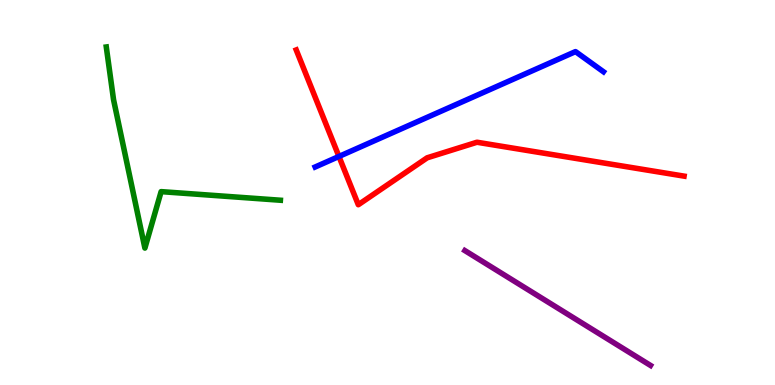[{'lines': ['blue', 'red'], 'intersections': [{'x': 4.37, 'y': 5.94}]}, {'lines': ['green', 'red'], 'intersections': []}, {'lines': ['purple', 'red'], 'intersections': []}, {'lines': ['blue', 'green'], 'intersections': []}, {'lines': ['blue', 'purple'], 'intersections': []}, {'lines': ['green', 'purple'], 'intersections': []}]